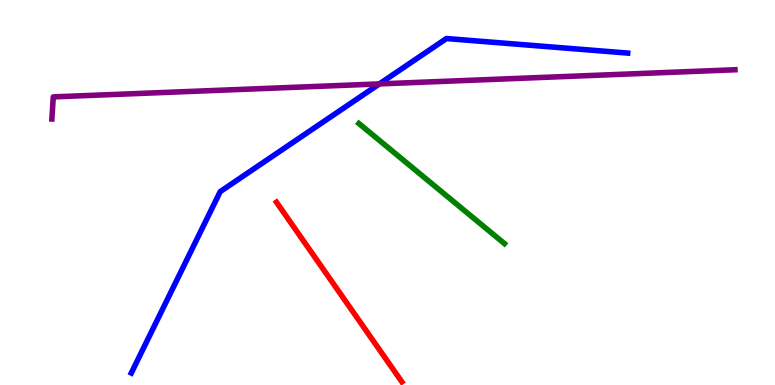[{'lines': ['blue', 'red'], 'intersections': []}, {'lines': ['green', 'red'], 'intersections': []}, {'lines': ['purple', 'red'], 'intersections': []}, {'lines': ['blue', 'green'], 'intersections': []}, {'lines': ['blue', 'purple'], 'intersections': [{'x': 4.9, 'y': 7.82}]}, {'lines': ['green', 'purple'], 'intersections': []}]